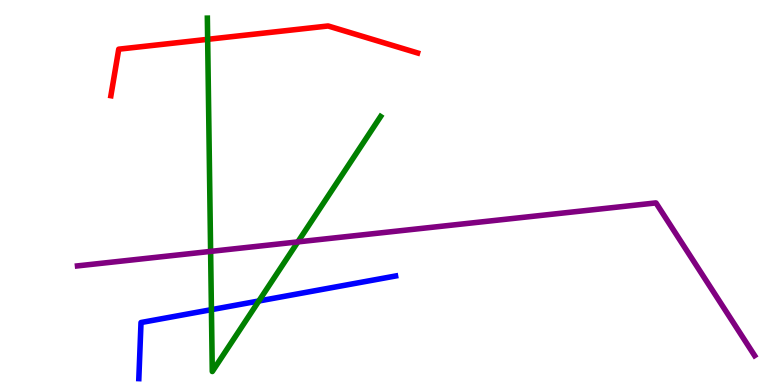[{'lines': ['blue', 'red'], 'intersections': []}, {'lines': ['green', 'red'], 'intersections': [{'x': 2.68, 'y': 8.98}]}, {'lines': ['purple', 'red'], 'intersections': []}, {'lines': ['blue', 'green'], 'intersections': [{'x': 2.73, 'y': 1.96}, {'x': 3.34, 'y': 2.18}]}, {'lines': ['blue', 'purple'], 'intersections': []}, {'lines': ['green', 'purple'], 'intersections': [{'x': 2.72, 'y': 3.47}, {'x': 3.84, 'y': 3.72}]}]